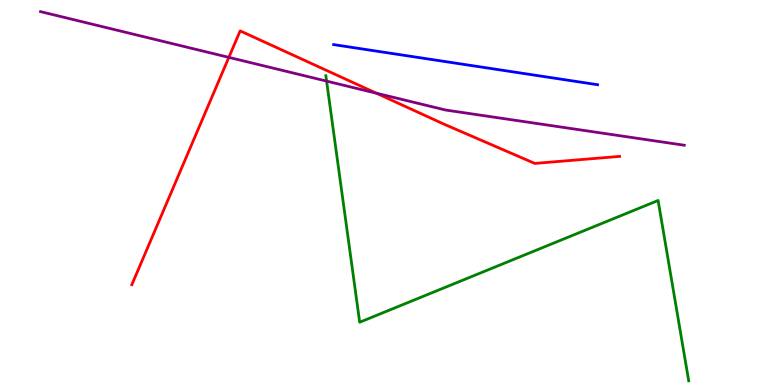[{'lines': ['blue', 'red'], 'intersections': []}, {'lines': ['green', 'red'], 'intersections': []}, {'lines': ['purple', 'red'], 'intersections': [{'x': 2.95, 'y': 8.51}, {'x': 4.86, 'y': 7.58}]}, {'lines': ['blue', 'green'], 'intersections': []}, {'lines': ['blue', 'purple'], 'intersections': []}, {'lines': ['green', 'purple'], 'intersections': [{'x': 4.21, 'y': 7.89}]}]